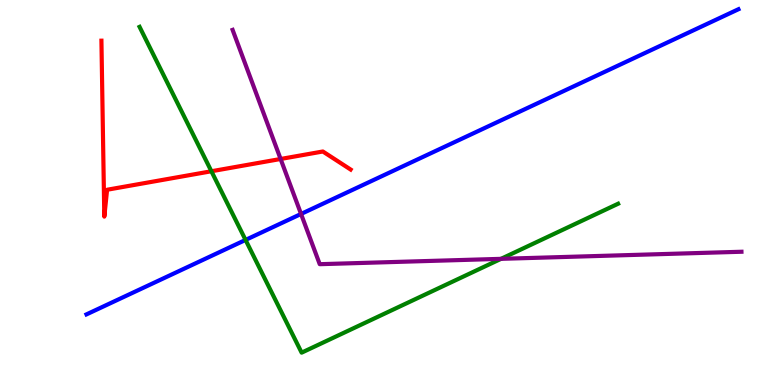[{'lines': ['blue', 'red'], 'intersections': []}, {'lines': ['green', 'red'], 'intersections': [{'x': 2.73, 'y': 5.55}]}, {'lines': ['purple', 'red'], 'intersections': [{'x': 3.62, 'y': 5.87}]}, {'lines': ['blue', 'green'], 'intersections': [{'x': 3.17, 'y': 3.77}]}, {'lines': ['blue', 'purple'], 'intersections': [{'x': 3.88, 'y': 4.44}]}, {'lines': ['green', 'purple'], 'intersections': [{'x': 6.46, 'y': 3.28}]}]